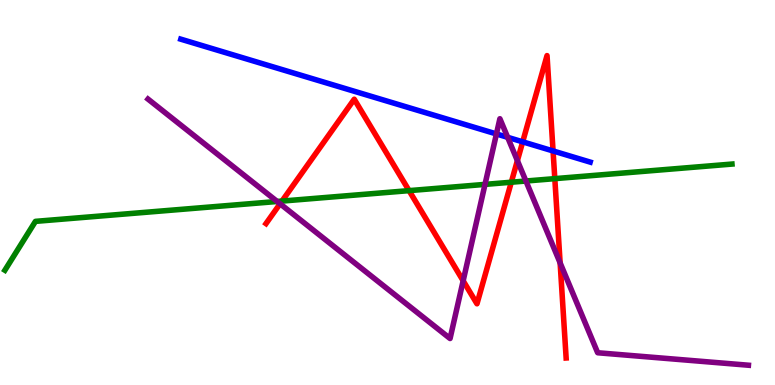[{'lines': ['blue', 'red'], 'intersections': [{'x': 6.74, 'y': 6.32}, {'x': 7.14, 'y': 6.08}]}, {'lines': ['green', 'red'], 'intersections': [{'x': 3.64, 'y': 4.78}, {'x': 5.28, 'y': 5.05}, {'x': 6.6, 'y': 5.27}, {'x': 7.16, 'y': 5.36}]}, {'lines': ['purple', 'red'], 'intersections': [{'x': 3.61, 'y': 4.71}, {'x': 5.98, 'y': 2.71}, {'x': 6.68, 'y': 5.83}, {'x': 7.23, 'y': 3.17}]}, {'lines': ['blue', 'green'], 'intersections': []}, {'lines': ['blue', 'purple'], 'intersections': [{'x': 6.41, 'y': 6.52}, {'x': 6.55, 'y': 6.43}]}, {'lines': ['green', 'purple'], 'intersections': [{'x': 3.58, 'y': 4.77}, {'x': 6.26, 'y': 5.21}, {'x': 6.79, 'y': 5.3}]}]